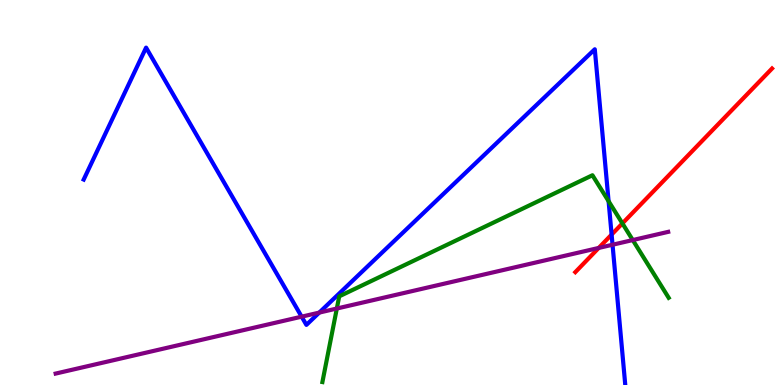[{'lines': ['blue', 'red'], 'intersections': [{'x': 7.89, 'y': 3.91}]}, {'lines': ['green', 'red'], 'intersections': [{'x': 8.03, 'y': 4.2}]}, {'lines': ['purple', 'red'], 'intersections': [{'x': 7.73, 'y': 3.56}]}, {'lines': ['blue', 'green'], 'intersections': [{'x': 7.85, 'y': 4.77}]}, {'lines': ['blue', 'purple'], 'intersections': [{'x': 3.89, 'y': 1.77}, {'x': 4.12, 'y': 1.88}, {'x': 7.9, 'y': 3.64}]}, {'lines': ['green', 'purple'], 'intersections': [{'x': 4.35, 'y': 1.99}, {'x': 8.16, 'y': 3.76}]}]